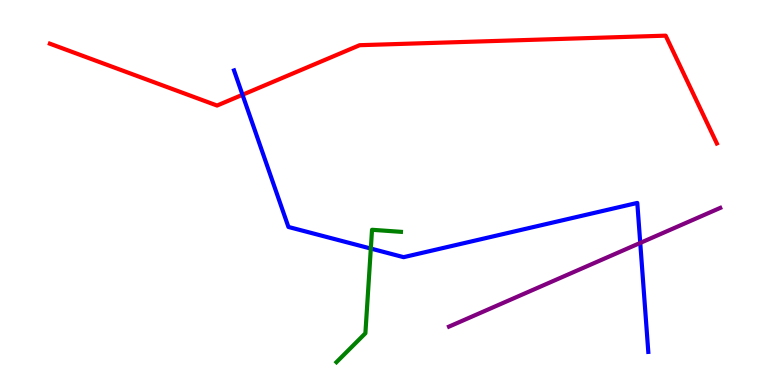[{'lines': ['blue', 'red'], 'intersections': [{'x': 3.13, 'y': 7.54}]}, {'lines': ['green', 'red'], 'intersections': []}, {'lines': ['purple', 'red'], 'intersections': []}, {'lines': ['blue', 'green'], 'intersections': [{'x': 4.78, 'y': 3.54}]}, {'lines': ['blue', 'purple'], 'intersections': [{'x': 8.26, 'y': 3.69}]}, {'lines': ['green', 'purple'], 'intersections': []}]